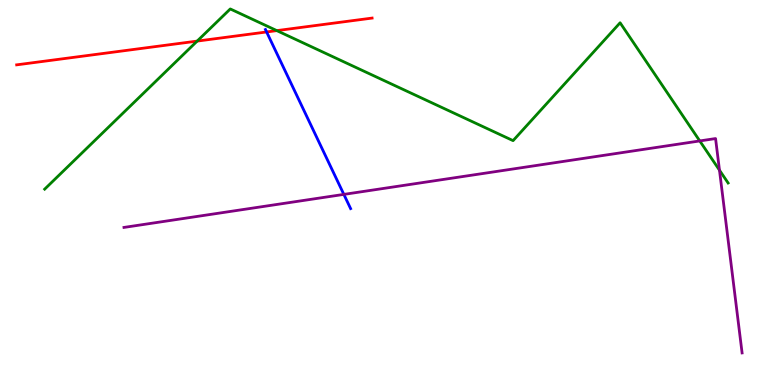[{'lines': ['blue', 'red'], 'intersections': [{'x': 3.44, 'y': 9.17}]}, {'lines': ['green', 'red'], 'intersections': [{'x': 2.54, 'y': 8.93}, {'x': 3.57, 'y': 9.2}]}, {'lines': ['purple', 'red'], 'intersections': []}, {'lines': ['blue', 'green'], 'intersections': []}, {'lines': ['blue', 'purple'], 'intersections': [{'x': 4.44, 'y': 4.95}]}, {'lines': ['green', 'purple'], 'intersections': [{'x': 9.03, 'y': 6.34}, {'x': 9.28, 'y': 5.58}]}]